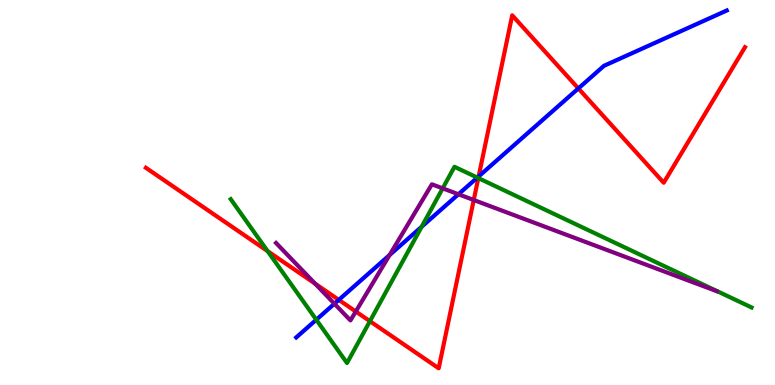[{'lines': ['blue', 'red'], 'intersections': [{'x': 4.37, 'y': 2.21}, {'x': 6.18, 'y': 5.42}, {'x': 7.46, 'y': 7.7}]}, {'lines': ['green', 'red'], 'intersections': [{'x': 3.45, 'y': 3.48}, {'x': 4.77, 'y': 1.66}, {'x': 6.17, 'y': 5.37}]}, {'lines': ['purple', 'red'], 'intersections': [{'x': 4.07, 'y': 2.63}, {'x': 4.59, 'y': 1.91}, {'x': 6.11, 'y': 4.81}]}, {'lines': ['blue', 'green'], 'intersections': [{'x': 4.08, 'y': 1.7}, {'x': 5.44, 'y': 4.11}, {'x': 6.16, 'y': 5.39}]}, {'lines': ['blue', 'purple'], 'intersections': [{'x': 4.32, 'y': 2.11}, {'x': 5.03, 'y': 3.38}, {'x': 5.92, 'y': 4.95}]}, {'lines': ['green', 'purple'], 'intersections': [{'x': 5.71, 'y': 5.11}]}]